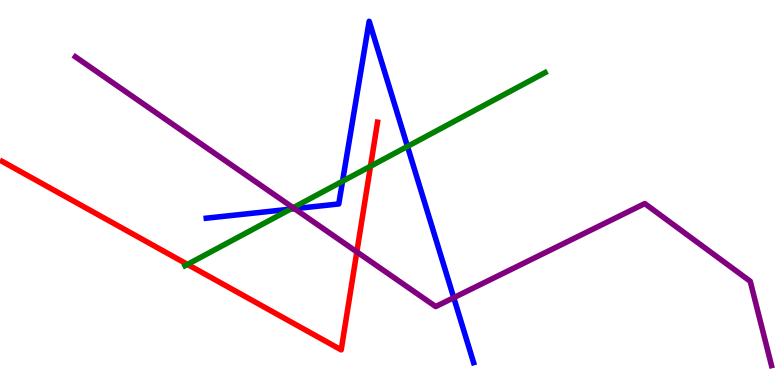[{'lines': ['blue', 'red'], 'intersections': []}, {'lines': ['green', 'red'], 'intersections': [{'x': 2.42, 'y': 3.13}, {'x': 4.78, 'y': 5.68}]}, {'lines': ['purple', 'red'], 'intersections': [{'x': 4.6, 'y': 3.46}]}, {'lines': ['blue', 'green'], 'intersections': [{'x': 3.75, 'y': 4.57}, {'x': 4.42, 'y': 5.29}, {'x': 5.26, 'y': 6.2}]}, {'lines': ['blue', 'purple'], 'intersections': [{'x': 3.8, 'y': 4.58}, {'x': 5.85, 'y': 2.27}]}, {'lines': ['green', 'purple'], 'intersections': [{'x': 3.78, 'y': 4.6}]}]